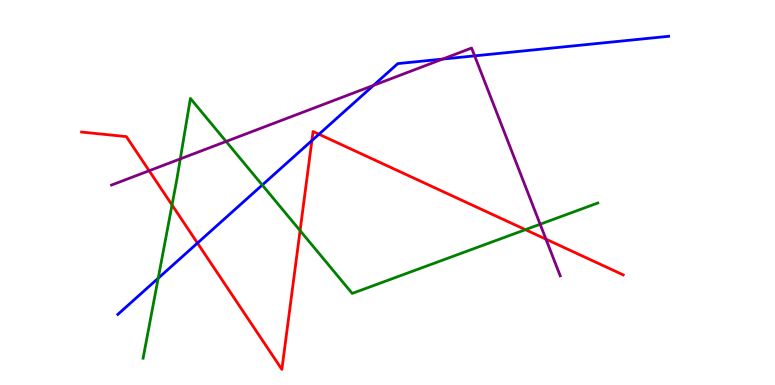[{'lines': ['blue', 'red'], 'intersections': [{'x': 2.55, 'y': 3.69}, {'x': 4.02, 'y': 6.35}, {'x': 4.12, 'y': 6.51}]}, {'lines': ['green', 'red'], 'intersections': [{'x': 2.22, 'y': 4.68}, {'x': 3.87, 'y': 4.01}, {'x': 6.78, 'y': 4.03}]}, {'lines': ['purple', 'red'], 'intersections': [{'x': 1.92, 'y': 5.57}, {'x': 7.04, 'y': 3.79}]}, {'lines': ['blue', 'green'], 'intersections': [{'x': 2.04, 'y': 2.77}, {'x': 3.38, 'y': 5.19}]}, {'lines': ['blue', 'purple'], 'intersections': [{'x': 4.82, 'y': 7.78}, {'x': 5.71, 'y': 8.47}, {'x': 6.12, 'y': 8.55}]}, {'lines': ['green', 'purple'], 'intersections': [{'x': 2.33, 'y': 5.87}, {'x': 2.92, 'y': 6.33}, {'x': 6.97, 'y': 4.18}]}]